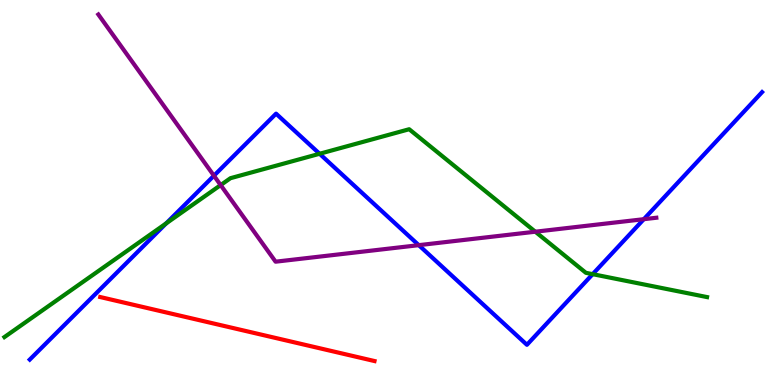[{'lines': ['blue', 'red'], 'intersections': []}, {'lines': ['green', 'red'], 'intersections': []}, {'lines': ['purple', 'red'], 'intersections': []}, {'lines': ['blue', 'green'], 'intersections': [{'x': 2.14, 'y': 4.2}, {'x': 4.12, 'y': 6.01}, {'x': 7.65, 'y': 2.88}]}, {'lines': ['blue', 'purple'], 'intersections': [{'x': 2.76, 'y': 5.44}, {'x': 5.4, 'y': 3.63}, {'x': 8.31, 'y': 4.31}]}, {'lines': ['green', 'purple'], 'intersections': [{'x': 2.85, 'y': 5.19}, {'x': 6.91, 'y': 3.98}]}]